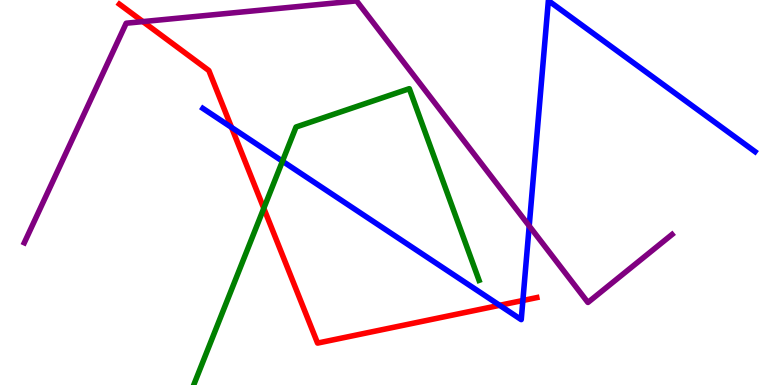[{'lines': ['blue', 'red'], 'intersections': [{'x': 2.99, 'y': 6.69}, {'x': 6.45, 'y': 2.07}, {'x': 6.75, 'y': 2.2}]}, {'lines': ['green', 'red'], 'intersections': [{'x': 3.4, 'y': 4.59}]}, {'lines': ['purple', 'red'], 'intersections': [{'x': 1.84, 'y': 9.44}]}, {'lines': ['blue', 'green'], 'intersections': [{'x': 3.64, 'y': 5.81}]}, {'lines': ['blue', 'purple'], 'intersections': [{'x': 6.83, 'y': 4.13}]}, {'lines': ['green', 'purple'], 'intersections': []}]